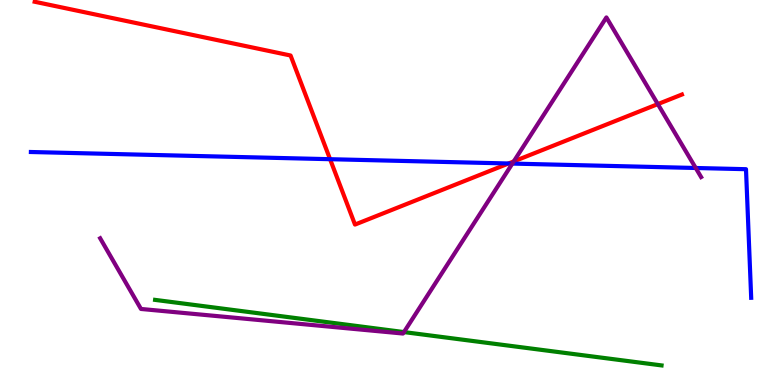[{'lines': ['blue', 'red'], 'intersections': [{'x': 4.26, 'y': 5.86}, {'x': 6.56, 'y': 5.75}]}, {'lines': ['green', 'red'], 'intersections': []}, {'lines': ['purple', 'red'], 'intersections': [{'x': 6.63, 'y': 5.81}, {'x': 8.49, 'y': 7.3}]}, {'lines': ['blue', 'green'], 'intersections': []}, {'lines': ['blue', 'purple'], 'intersections': [{'x': 6.61, 'y': 5.75}, {'x': 8.98, 'y': 5.64}]}, {'lines': ['green', 'purple'], 'intersections': [{'x': 5.21, 'y': 1.37}]}]